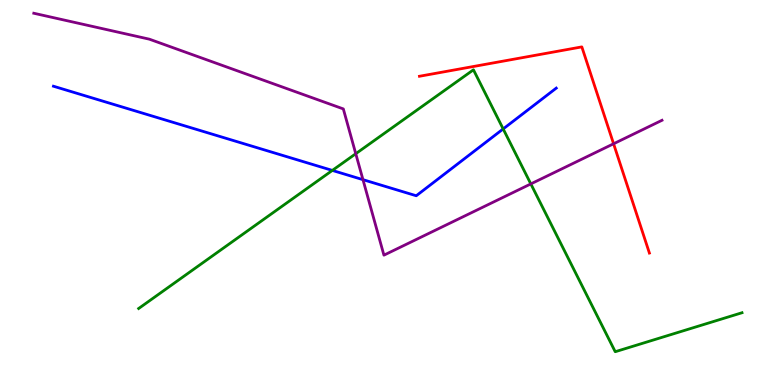[{'lines': ['blue', 'red'], 'intersections': []}, {'lines': ['green', 'red'], 'intersections': []}, {'lines': ['purple', 'red'], 'intersections': [{'x': 7.92, 'y': 6.27}]}, {'lines': ['blue', 'green'], 'intersections': [{'x': 4.29, 'y': 5.57}, {'x': 6.49, 'y': 6.65}]}, {'lines': ['blue', 'purple'], 'intersections': [{'x': 4.68, 'y': 5.33}]}, {'lines': ['green', 'purple'], 'intersections': [{'x': 4.59, 'y': 6.01}, {'x': 6.85, 'y': 5.22}]}]